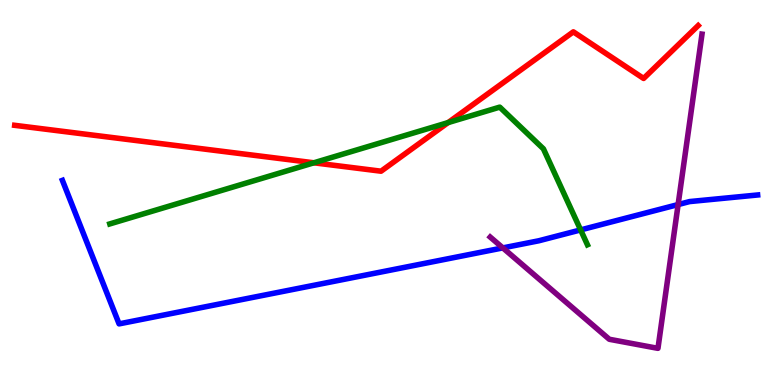[{'lines': ['blue', 'red'], 'intersections': []}, {'lines': ['green', 'red'], 'intersections': [{'x': 4.05, 'y': 5.77}, {'x': 5.78, 'y': 6.82}]}, {'lines': ['purple', 'red'], 'intersections': []}, {'lines': ['blue', 'green'], 'intersections': [{'x': 7.49, 'y': 4.03}]}, {'lines': ['blue', 'purple'], 'intersections': [{'x': 6.49, 'y': 3.56}, {'x': 8.75, 'y': 4.69}]}, {'lines': ['green', 'purple'], 'intersections': []}]